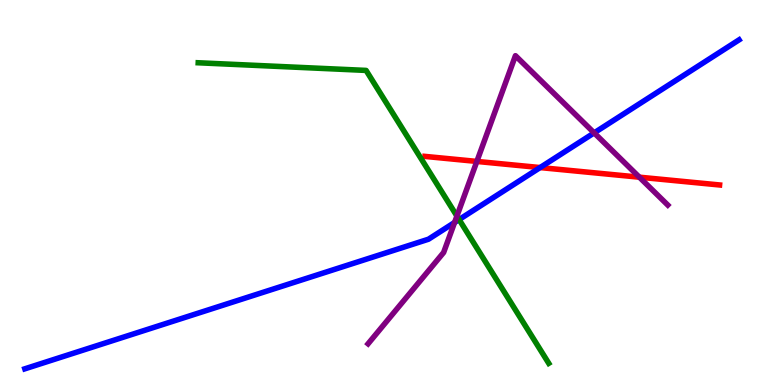[{'lines': ['blue', 'red'], 'intersections': [{'x': 6.97, 'y': 5.65}]}, {'lines': ['green', 'red'], 'intersections': []}, {'lines': ['purple', 'red'], 'intersections': [{'x': 6.15, 'y': 5.81}, {'x': 8.25, 'y': 5.4}]}, {'lines': ['blue', 'green'], 'intersections': [{'x': 5.92, 'y': 4.3}]}, {'lines': ['blue', 'purple'], 'intersections': [{'x': 5.87, 'y': 4.22}, {'x': 7.67, 'y': 6.55}]}, {'lines': ['green', 'purple'], 'intersections': [{'x': 5.9, 'y': 4.39}]}]